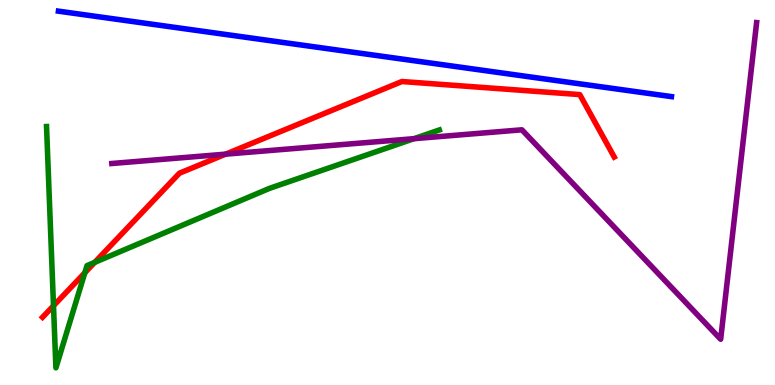[{'lines': ['blue', 'red'], 'intersections': []}, {'lines': ['green', 'red'], 'intersections': [{'x': 0.69, 'y': 2.06}, {'x': 1.09, 'y': 2.92}, {'x': 1.22, 'y': 3.19}]}, {'lines': ['purple', 'red'], 'intersections': [{'x': 2.91, 'y': 6.0}]}, {'lines': ['blue', 'green'], 'intersections': []}, {'lines': ['blue', 'purple'], 'intersections': []}, {'lines': ['green', 'purple'], 'intersections': [{'x': 5.34, 'y': 6.4}]}]